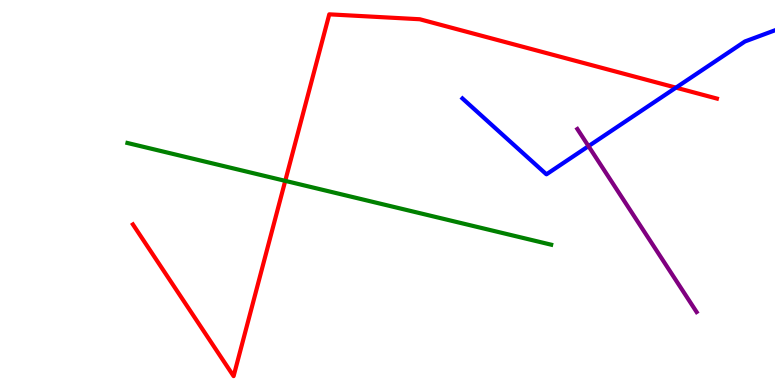[{'lines': ['blue', 'red'], 'intersections': [{'x': 8.72, 'y': 7.72}]}, {'lines': ['green', 'red'], 'intersections': [{'x': 3.68, 'y': 5.3}]}, {'lines': ['purple', 'red'], 'intersections': []}, {'lines': ['blue', 'green'], 'intersections': []}, {'lines': ['blue', 'purple'], 'intersections': [{'x': 7.59, 'y': 6.2}]}, {'lines': ['green', 'purple'], 'intersections': []}]